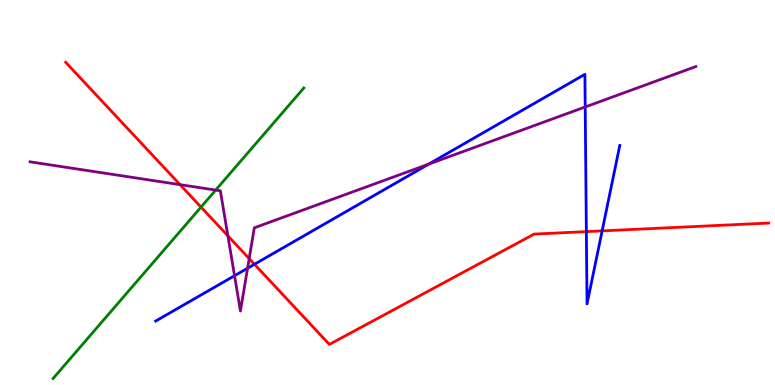[{'lines': ['blue', 'red'], 'intersections': [{'x': 3.28, 'y': 3.14}, {'x': 7.57, 'y': 3.98}, {'x': 7.77, 'y': 4.0}]}, {'lines': ['green', 'red'], 'intersections': [{'x': 2.59, 'y': 4.62}]}, {'lines': ['purple', 'red'], 'intersections': [{'x': 2.32, 'y': 5.2}, {'x': 2.94, 'y': 3.87}, {'x': 3.22, 'y': 3.28}]}, {'lines': ['blue', 'green'], 'intersections': []}, {'lines': ['blue', 'purple'], 'intersections': [{'x': 3.03, 'y': 2.84}, {'x': 3.19, 'y': 3.03}, {'x': 5.53, 'y': 5.74}, {'x': 7.55, 'y': 7.22}]}, {'lines': ['green', 'purple'], 'intersections': [{'x': 2.78, 'y': 5.06}]}]